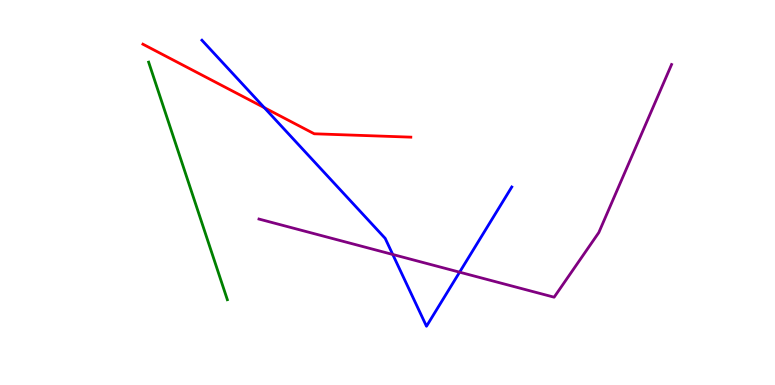[{'lines': ['blue', 'red'], 'intersections': [{'x': 3.41, 'y': 7.2}]}, {'lines': ['green', 'red'], 'intersections': []}, {'lines': ['purple', 'red'], 'intersections': []}, {'lines': ['blue', 'green'], 'intersections': []}, {'lines': ['blue', 'purple'], 'intersections': [{'x': 5.07, 'y': 3.39}, {'x': 5.93, 'y': 2.93}]}, {'lines': ['green', 'purple'], 'intersections': []}]